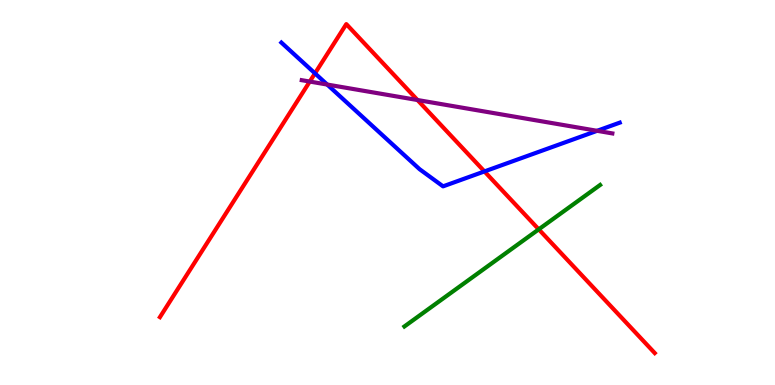[{'lines': ['blue', 'red'], 'intersections': [{'x': 4.06, 'y': 8.09}, {'x': 6.25, 'y': 5.55}]}, {'lines': ['green', 'red'], 'intersections': [{'x': 6.95, 'y': 4.04}]}, {'lines': ['purple', 'red'], 'intersections': [{'x': 4.0, 'y': 7.88}, {'x': 5.39, 'y': 7.4}]}, {'lines': ['blue', 'green'], 'intersections': []}, {'lines': ['blue', 'purple'], 'intersections': [{'x': 4.22, 'y': 7.8}, {'x': 7.7, 'y': 6.6}]}, {'lines': ['green', 'purple'], 'intersections': []}]